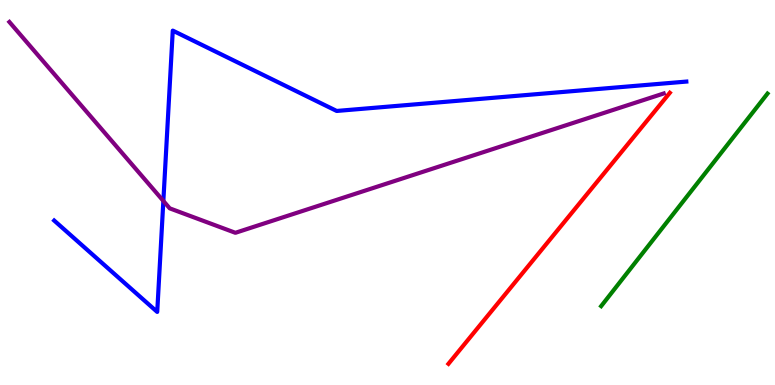[{'lines': ['blue', 'red'], 'intersections': []}, {'lines': ['green', 'red'], 'intersections': []}, {'lines': ['purple', 'red'], 'intersections': []}, {'lines': ['blue', 'green'], 'intersections': []}, {'lines': ['blue', 'purple'], 'intersections': [{'x': 2.11, 'y': 4.78}]}, {'lines': ['green', 'purple'], 'intersections': []}]